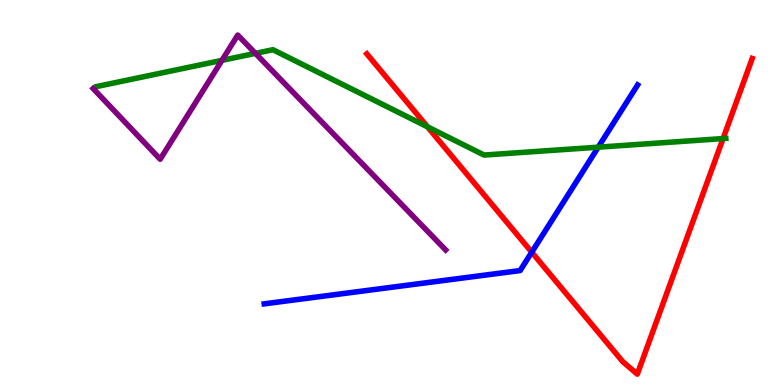[{'lines': ['blue', 'red'], 'intersections': [{'x': 6.86, 'y': 3.45}]}, {'lines': ['green', 'red'], 'intersections': [{'x': 5.52, 'y': 6.71}, {'x': 9.33, 'y': 6.4}]}, {'lines': ['purple', 'red'], 'intersections': []}, {'lines': ['blue', 'green'], 'intersections': [{'x': 7.72, 'y': 6.18}]}, {'lines': ['blue', 'purple'], 'intersections': []}, {'lines': ['green', 'purple'], 'intersections': [{'x': 2.86, 'y': 8.43}, {'x': 3.3, 'y': 8.61}]}]